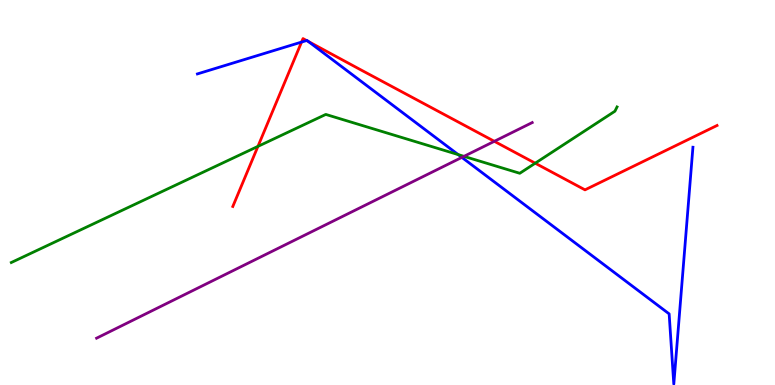[{'lines': ['blue', 'red'], 'intersections': [{'x': 3.89, 'y': 8.91}, {'x': 3.96, 'y': 8.95}, {'x': 3.98, 'y': 8.92}]}, {'lines': ['green', 'red'], 'intersections': [{'x': 3.33, 'y': 6.2}, {'x': 6.91, 'y': 5.76}]}, {'lines': ['purple', 'red'], 'intersections': [{'x': 6.38, 'y': 6.33}]}, {'lines': ['blue', 'green'], 'intersections': [{'x': 5.91, 'y': 5.98}]}, {'lines': ['blue', 'purple'], 'intersections': [{'x': 5.96, 'y': 5.91}]}, {'lines': ['green', 'purple'], 'intersections': [{'x': 5.99, 'y': 5.94}]}]